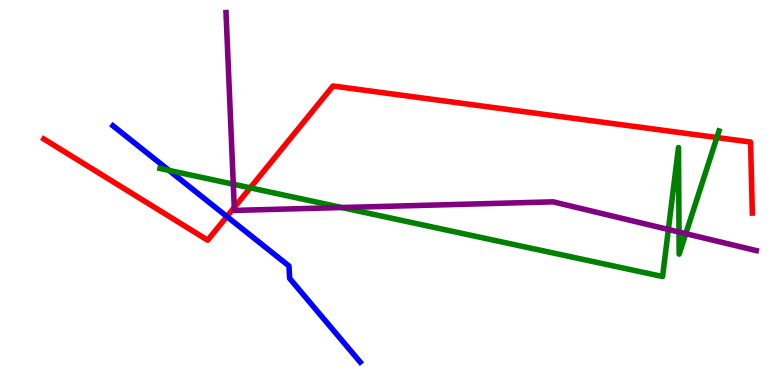[{'lines': ['blue', 'red'], 'intersections': [{'x': 2.93, 'y': 4.38}]}, {'lines': ['green', 'red'], 'intersections': [{'x': 3.23, 'y': 5.12}, {'x': 9.25, 'y': 6.43}]}, {'lines': ['purple', 'red'], 'intersections': [{'x': 3.02, 'y': 4.61}]}, {'lines': ['blue', 'green'], 'intersections': [{'x': 2.18, 'y': 5.58}]}, {'lines': ['blue', 'purple'], 'intersections': []}, {'lines': ['green', 'purple'], 'intersections': [{'x': 3.01, 'y': 5.22}, {'x': 4.41, 'y': 4.61}, {'x': 8.62, 'y': 4.04}, {'x': 8.76, 'y': 3.97}, {'x': 8.85, 'y': 3.93}]}]